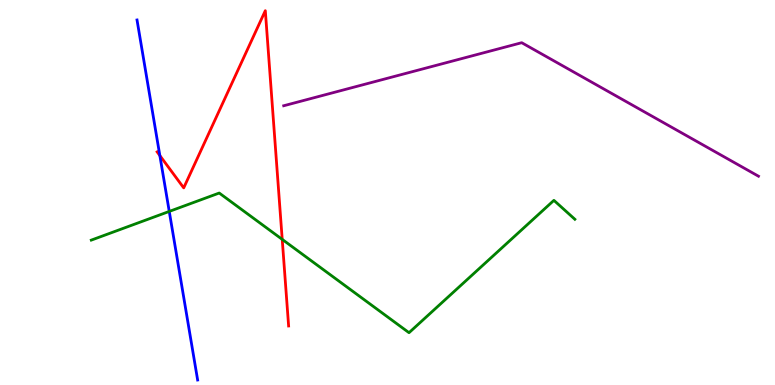[{'lines': ['blue', 'red'], 'intersections': [{'x': 2.06, 'y': 5.96}]}, {'lines': ['green', 'red'], 'intersections': [{'x': 3.64, 'y': 3.78}]}, {'lines': ['purple', 'red'], 'intersections': []}, {'lines': ['blue', 'green'], 'intersections': [{'x': 2.18, 'y': 4.51}]}, {'lines': ['blue', 'purple'], 'intersections': []}, {'lines': ['green', 'purple'], 'intersections': []}]